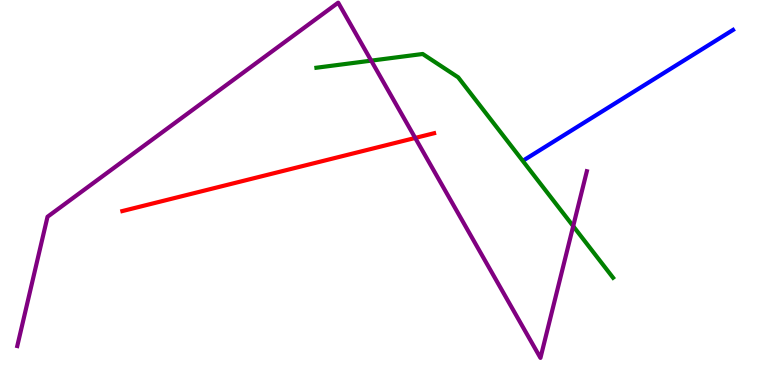[{'lines': ['blue', 'red'], 'intersections': []}, {'lines': ['green', 'red'], 'intersections': []}, {'lines': ['purple', 'red'], 'intersections': [{'x': 5.36, 'y': 6.42}]}, {'lines': ['blue', 'green'], 'intersections': []}, {'lines': ['blue', 'purple'], 'intersections': []}, {'lines': ['green', 'purple'], 'intersections': [{'x': 4.79, 'y': 8.42}, {'x': 7.4, 'y': 4.13}]}]